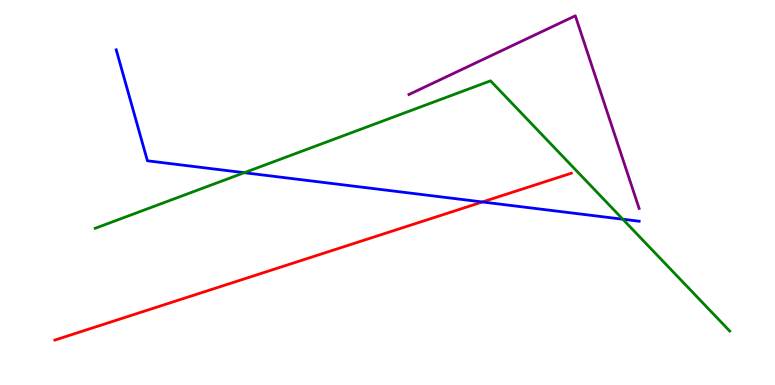[{'lines': ['blue', 'red'], 'intersections': [{'x': 6.22, 'y': 4.75}]}, {'lines': ['green', 'red'], 'intersections': []}, {'lines': ['purple', 'red'], 'intersections': []}, {'lines': ['blue', 'green'], 'intersections': [{'x': 3.15, 'y': 5.51}, {'x': 8.04, 'y': 4.31}]}, {'lines': ['blue', 'purple'], 'intersections': []}, {'lines': ['green', 'purple'], 'intersections': []}]